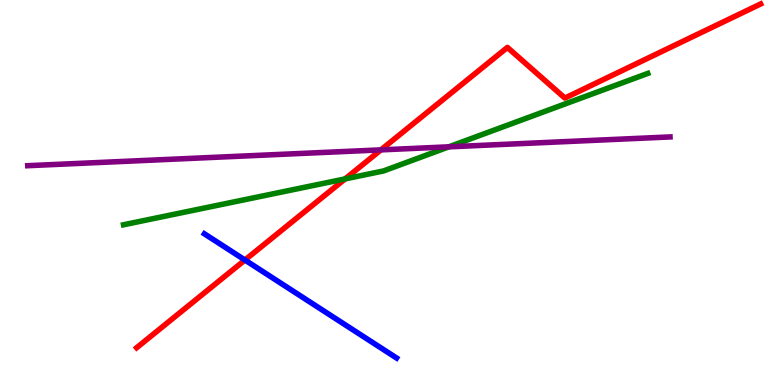[{'lines': ['blue', 'red'], 'intersections': [{'x': 3.16, 'y': 3.25}]}, {'lines': ['green', 'red'], 'intersections': [{'x': 4.45, 'y': 5.35}]}, {'lines': ['purple', 'red'], 'intersections': [{'x': 4.92, 'y': 6.11}]}, {'lines': ['blue', 'green'], 'intersections': []}, {'lines': ['blue', 'purple'], 'intersections': []}, {'lines': ['green', 'purple'], 'intersections': [{'x': 5.79, 'y': 6.19}]}]